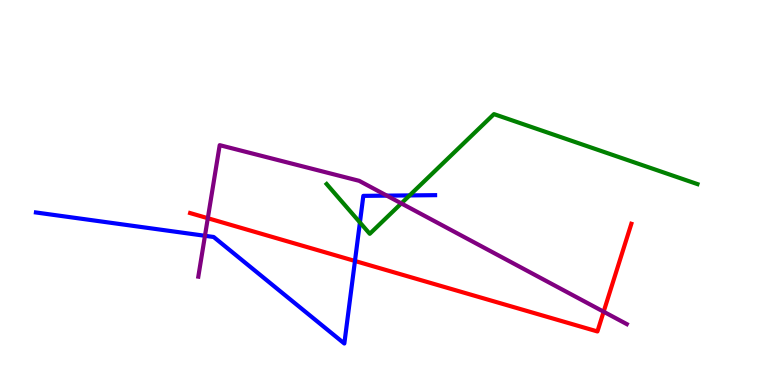[{'lines': ['blue', 'red'], 'intersections': [{'x': 4.58, 'y': 3.22}]}, {'lines': ['green', 'red'], 'intersections': []}, {'lines': ['purple', 'red'], 'intersections': [{'x': 2.68, 'y': 4.33}, {'x': 7.79, 'y': 1.9}]}, {'lines': ['blue', 'green'], 'intersections': [{'x': 4.64, 'y': 4.22}, {'x': 5.29, 'y': 4.92}]}, {'lines': ['blue', 'purple'], 'intersections': [{'x': 2.64, 'y': 3.88}, {'x': 4.99, 'y': 4.92}]}, {'lines': ['green', 'purple'], 'intersections': [{'x': 5.18, 'y': 4.72}]}]